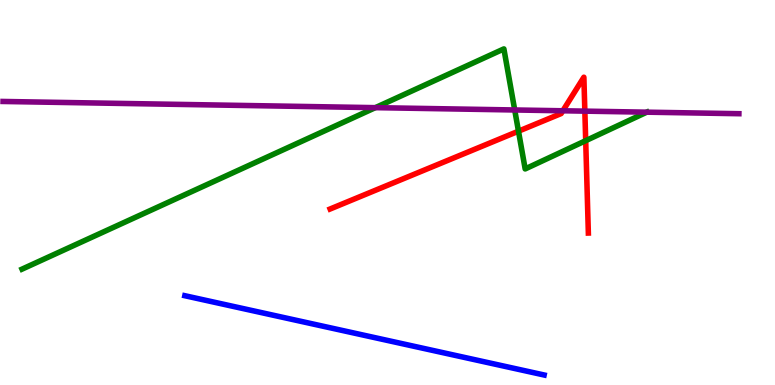[{'lines': ['blue', 'red'], 'intersections': []}, {'lines': ['green', 'red'], 'intersections': [{'x': 6.69, 'y': 6.59}, {'x': 7.56, 'y': 6.35}]}, {'lines': ['purple', 'red'], 'intersections': [{'x': 7.26, 'y': 7.12}, {'x': 7.55, 'y': 7.11}]}, {'lines': ['blue', 'green'], 'intersections': []}, {'lines': ['blue', 'purple'], 'intersections': []}, {'lines': ['green', 'purple'], 'intersections': [{'x': 4.84, 'y': 7.2}, {'x': 6.64, 'y': 7.14}, {'x': 8.35, 'y': 7.09}]}]